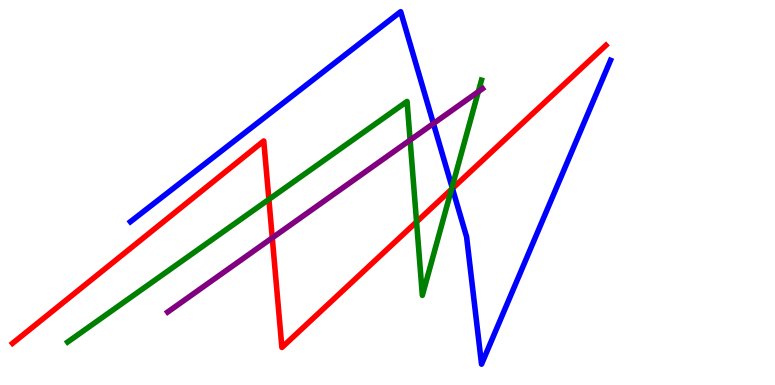[{'lines': ['blue', 'red'], 'intersections': [{'x': 5.84, 'y': 5.11}]}, {'lines': ['green', 'red'], 'intersections': [{'x': 3.47, 'y': 4.82}, {'x': 5.37, 'y': 4.24}, {'x': 5.83, 'y': 5.08}]}, {'lines': ['purple', 'red'], 'intersections': [{'x': 3.51, 'y': 3.82}]}, {'lines': ['blue', 'green'], 'intersections': [{'x': 5.83, 'y': 5.14}]}, {'lines': ['blue', 'purple'], 'intersections': [{'x': 5.59, 'y': 6.79}]}, {'lines': ['green', 'purple'], 'intersections': [{'x': 5.29, 'y': 6.36}, {'x': 6.17, 'y': 7.62}]}]